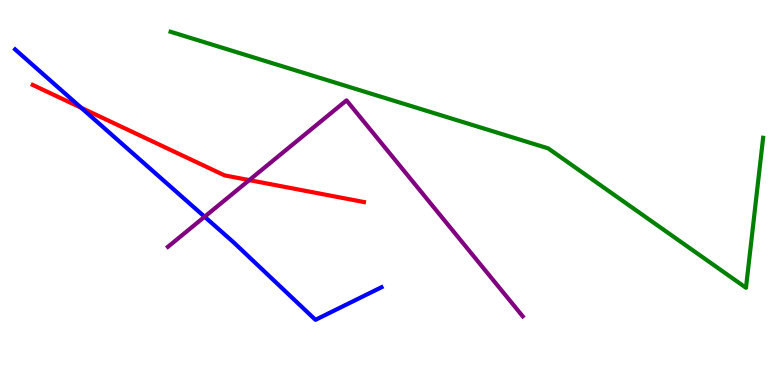[{'lines': ['blue', 'red'], 'intersections': [{'x': 1.05, 'y': 7.2}]}, {'lines': ['green', 'red'], 'intersections': []}, {'lines': ['purple', 'red'], 'intersections': [{'x': 3.22, 'y': 5.32}]}, {'lines': ['blue', 'green'], 'intersections': []}, {'lines': ['blue', 'purple'], 'intersections': [{'x': 2.64, 'y': 4.37}]}, {'lines': ['green', 'purple'], 'intersections': []}]